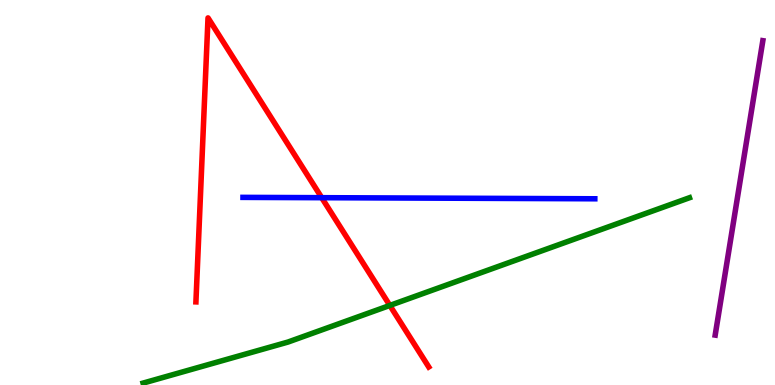[{'lines': ['blue', 'red'], 'intersections': [{'x': 4.15, 'y': 4.87}]}, {'lines': ['green', 'red'], 'intersections': [{'x': 5.03, 'y': 2.07}]}, {'lines': ['purple', 'red'], 'intersections': []}, {'lines': ['blue', 'green'], 'intersections': []}, {'lines': ['blue', 'purple'], 'intersections': []}, {'lines': ['green', 'purple'], 'intersections': []}]